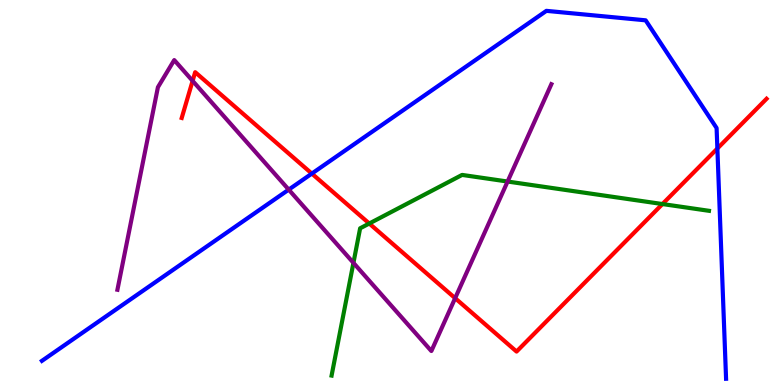[{'lines': ['blue', 'red'], 'intersections': [{'x': 4.02, 'y': 5.49}, {'x': 9.26, 'y': 6.14}]}, {'lines': ['green', 'red'], 'intersections': [{'x': 4.76, 'y': 4.19}, {'x': 8.55, 'y': 4.7}]}, {'lines': ['purple', 'red'], 'intersections': [{'x': 2.49, 'y': 7.9}, {'x': 5.87, 'y': 2.26}]}, {'lines': ['blue', 'green'], 'intersections': []}, {'lines': ['blue', 'purple'], 'intersections': [{'x': 3.73, 'y': 5.07}]}, {'lines': ['green', 'purple'], 'intersections': [{'x': 4.56, 'y': 3.17}, {'x': 6.55, 'y': 5.28}]}]